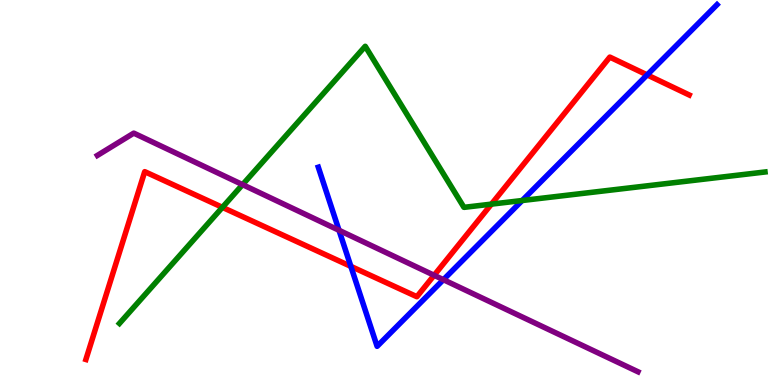[{'lines': ['blue', 'red'], 'intersections': [{'x': 4.53, 'y': 3.08}, {'x': 8.35, 'y': 8.05}]}, {'lines': ['green', 'red'], 'intersections': [{'x': 2.87, 'y': 4.61}, {'x': 6.34, 'y': 4.7}]}, {'lines': ['purple', 'red'], 'intersections': [{'x': 5.6, 'y': 2.85}]}, {'lines': ['blue', 'green'], 'intersections': [{'x': 6.74, 'y': 4.79}]}, {'lines': ['blue', 'purple'], 'intersections': [{'x': 4.37, 'y': 4.02}, {'x': 5.72, 'y': 2.74}]}, {'lines': ['green', 'purple'], 'intersections': [{'x': 3.13, 'y': 5.2}]}]